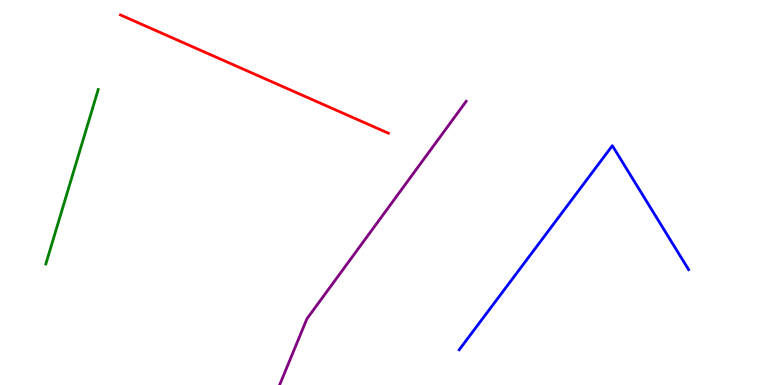[{'lines': ['blue', 'red'], 'intersections': []}, {'lines': ['green', 'red'], 'intersections': []}, {'lines': ['purple', 'red'], 'intersections': []}, {'lines': ['blue', 'green'], 'intersections': []}, {'lines': ['blue', 'purple'], 'intersections': []}, {'lines': ['green', 'purple'], 'intersections': []}]